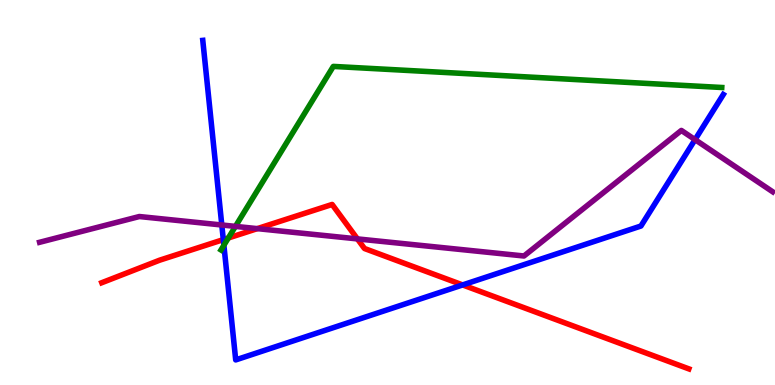[{'lines': ['blue', 'red'], 'intersections': [{'x': 2.88, 'y': 3.78}, {'x': 5.97, 'y': 2.6}]}, {'lines': ['green', 'red'], 'intersections': [{'x': 2.95, 'y': 3.82}]}, {'lines': ['purple', 'red'], 'intersections': [{'x': 3.32, 'y': 4.06}, {'x': 4.61, 'y': 3.79}]}, {'lines': ['blue', 'green'], 'intersections': [{'x': 2.89, 'y': 3.63}]}, {'lines': ['blue', 'purple'], 'intersections': [{'x': 2.86, 'y': 4.16}, {'x': 8.97, 'y': 6.37}]}, {'lines': ['green', 'purple'], 'intersections': [{'x': 3.04, 'y': 4.12}]}]